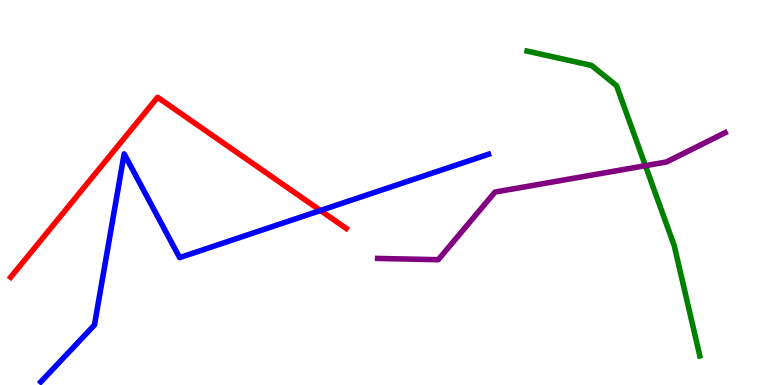[{'lines': ['blue', 'red'], 'intersections': [{'x': 4.13, 'y': 4.53}]}, {'lines': ['green', 'red'], 'intersections': []}, {'lines': ['purple', 'red'], 'intersections': []}, {'lines': ['blue', 'green'], 'intersections': []}, {'lines': ['blue', 'purple'], 'intersections': []}, {'lines': ['green', 'purple'], 'intersections': [{'x': 8.33, 'y': 5.7}]}]